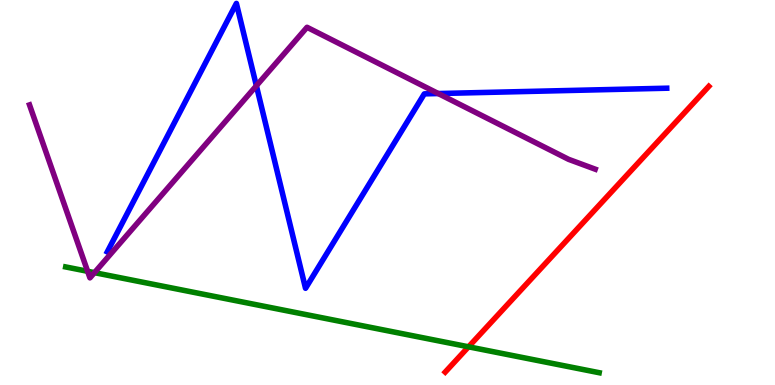[{'lines': ['blue', 'red'], 'intersections': []}, {'lines': ['green', 'red'], 'intersections': [{'x': 6.05, 'y': 0.992}]}, {'lines': ['purple', 'red'], 'intersections': []}, {'lines': ['blue', 'green'], 'intersections': []}, {'lines': ['blue', 'purple'], 'intersections': [{'x': 3.31, 'y': 7.77}, {'x': 5.65, 'y': 7.57}]}, {'lines': ['green', 'purple'], 'intersections': [{'x': 1.13, 'y': 2.95}, {'x': 1.22, 'y': 2.92}]}]